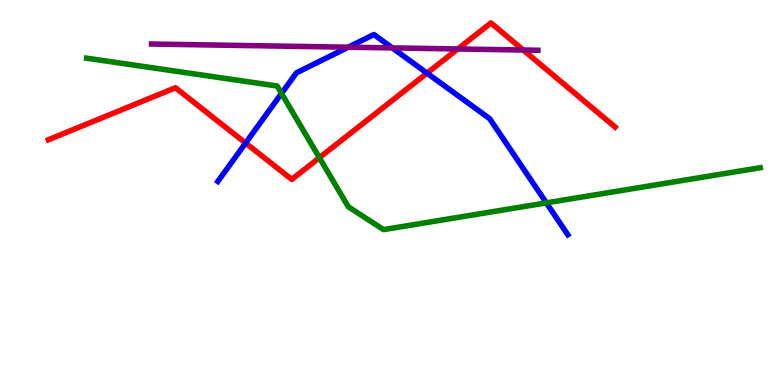[{'lines': ['blue', 'red'], 'intersections': [{'x': 3.17, 'y': 6.28}, {'x': 5.51, 'y': 8.1}]}, {'lines': ['green', 'red'], 'intersections': [{'x': 4.12, 'y': 5.9}]}, {'lines': ['purple', 'red'], 'intersections': [{'x': 5.91, 'y': 8.73}, {'x': 6.75, 'y': 8.7}]}, {'lines': ['blue', 'green'], 'intersections': [{'x': 3.63, 'y': 7.57}, {'x': 7.05, 'y': 4.73}]}, {'lines': ['blue', 'purple'], 'intersections': [{'x': 4.49, 'y': 8.77}, {'x': 5.06, 'y': 8.76}]}, {'lines': ['green', 'purple'], 'intersections': []}]